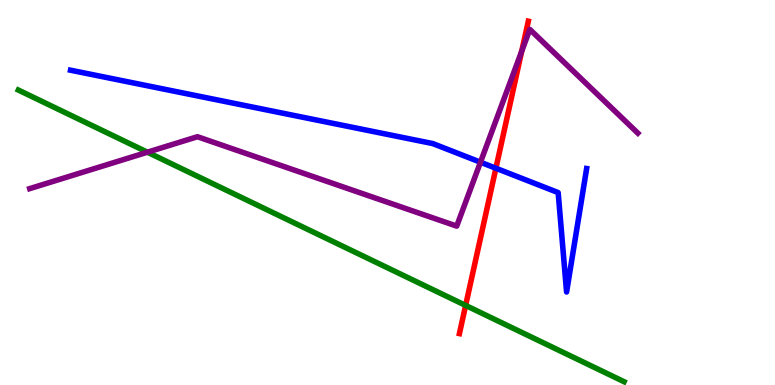[{'lines': ['blue', 'red'], 'intersections': [{'x': 6.4, 'y': 5.63}]}, {'lines': ['green', 'red'], 'intersections': [{'x': 6.01, 'y': 2.07}]}, {'lines': ['purple', 'red'], 'intersections': [{'x': 6.73, 'y': 8.67}]}, {'lines': ['blue', 'green'], 'intersections': []}, {'lines': ['blue', 'purple'], 'intersections': [{'x': 6.2, 'y': 5.79}]}, {'lines': ['green', 'purple'], 'intersections': [{'x': 1.9, 'y': 6.05}]}]